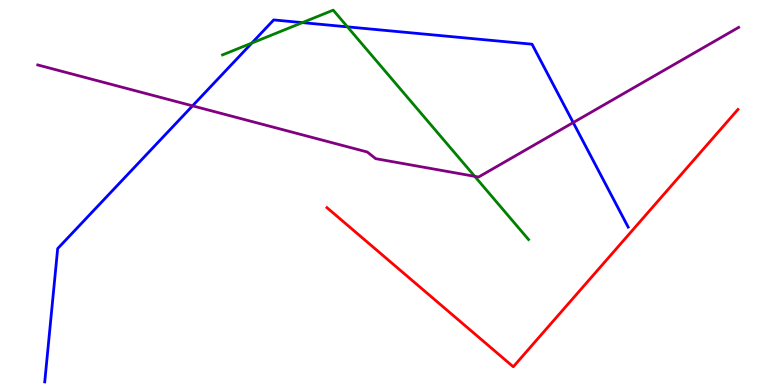[{'lines': ['blue', 'red'], 'intersections': []}, {'lines': ['green', 'red'], 'intersections': []}, {'lines': ['purple', 'red'], 'intersections': []}, {'lines': ['blue', 'green'], 'intersections': [{'x': 3.25, 'y': 8.88}, {'x': 3.9, 'y': 9.41}, {'x': 4.48, 'y': 9.3}]}, {'lines': ['blue', 'purple'], 'intersections': [{'x': 2.48, 'y': 7.25}, {'x': 7.4, 'y': 6.82}]}, {'lines': ['green', 'purple'], 'intersections': [{'x': 6.13, 'y': 5.42}]}]